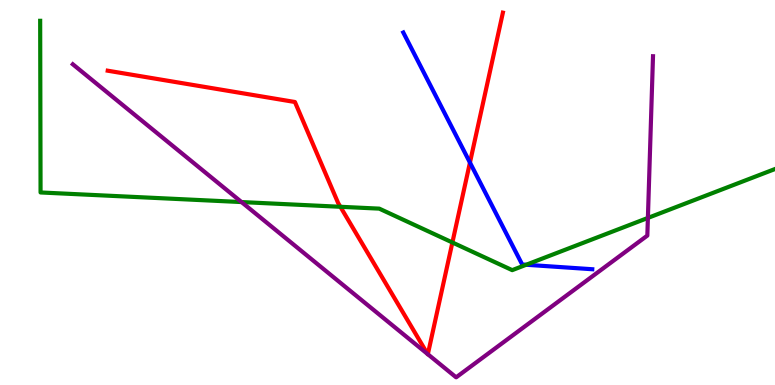[{'lines': ['blue', 'red'], 'intersections': [{'x': 6.06, 'y': 5.78}]}, {'lines': ['green', 'red'], 'intersections': [{'x': 4.39, 'y': 4.63}, {'x': 5.84, 'y': 3.7}]}, {'lines': ['purple', 'red'], 'intersections': [{'x': 5.52, 'y': 0.804}, {'x': 5.52, 'y': 0.799}]}, {'lines': ['blue', 'green'], 'intersections': [{'x': 6.79, 'y': 3.12}]}, {'lines': ['blue', 'purple'], 'intersections': []}, {'lines': ['green', 'purple'], 'intersections': [{'x': 3.12, 'y': 4.75}, {'x': 8.36, 'y': 4.34}]}]